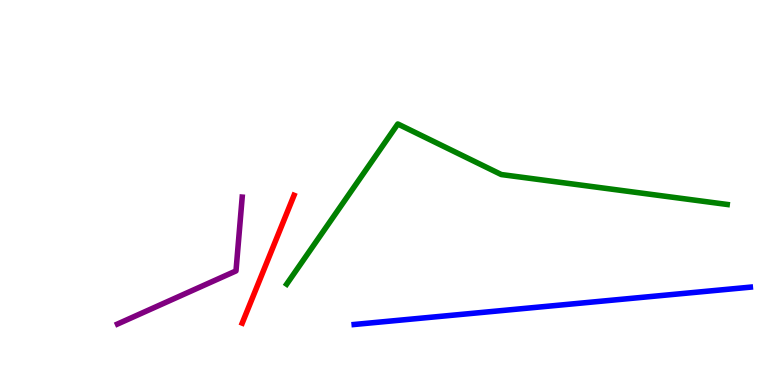[{'lines': ['blue', 'red'], 'intersections': []}, {'lines': ['green', 'red'], 'intersections': []}, {'lines': ['purple', 'red'], 'intersections': []}, {'lines': ['blue', 'green'], 'intersections': []}, {'lines': ['blue', 'purple'], 'intersections': []}, {'lines': ['green', 'purple'], 'intersections': []}]